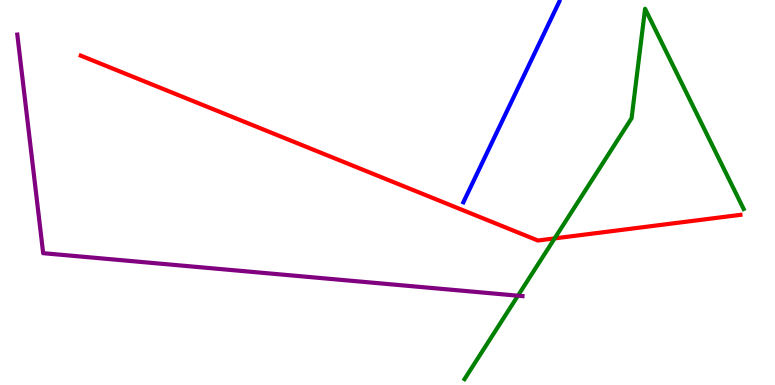[{'lines': ['blue', 'red'], 'intersections': []}, {'lines': ['green', 'red'], 'intersections': [{'x': 7.16, 'y': 3.81}]}, {'lines': ['purple', 'red'], 'intersections': []}, {'lines': ['blue', 'green'], 'intersections': []}, {'lines': ['blue', 'purple'], 'intersections': []}, {'lines': ['green', 'purple'], 'intersections': [{'x': 6.68, 'y': 2.32}]}]